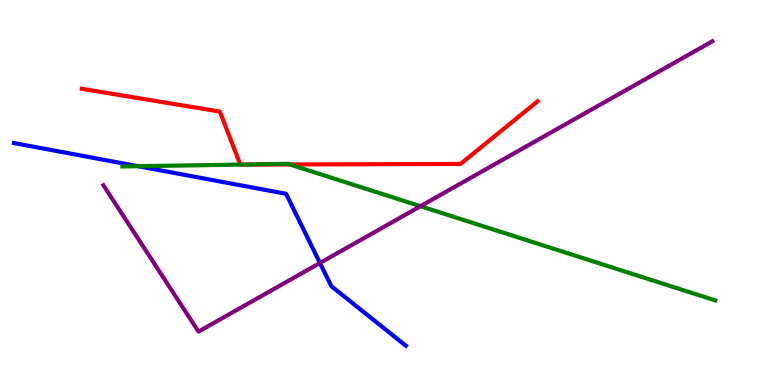[{'lines': ['blue', 'red'], 'intersections': []}, {'lines': ['green', 'red'], 'intersections': [{'x': 3.1, 'y': 5.72}, {'x': 3.74, 'y': 5.73}]}, {'lines': ['purple', 'red'], 'intersections': []}, {'lines': ['blue', 'green'], 'intersections': [{'x': 1.78, 'y': 5.68}]}, {'lines': ['blue', 'purple'], 'intersections': [{'x': 4.13, 'y': 3.17}]}, {'lines': ['green', 'purple'], 'intersections': [{'x': 5.43, 'y': 4.64}]}]